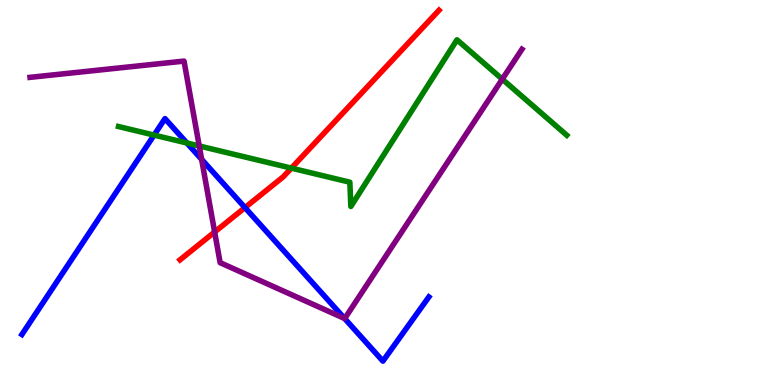[{'lines': ['blue', 'red'], 'intersections': [{'x': 3.16, 'y': 4.61}]}, {'lines': ['green', 'red'], 'intersections': [{'x': 3.76, 'y': 5.63}]}, {'lines': ['purple', 'red'], 'intersections': [{'x': 2.77, 'y': 3.97}]}, {'lines': ['blue', 'green'], 'intersections': [{'x': 1.99, 'y': 6.49}, {'x': 2.41, 'y': 6.29}]}, {'lines': ['blue', 'purple'], 'intersections': [{'x': 2.6, 'y': 5.86}, {'x': 4.45, 'y': 1.73}]}, {'lines': ['green', 'purple'], 'intersections': [{'x': 2.57, 'y': 6.21}, {'x': 6.48, 'y': 7.94}]}]